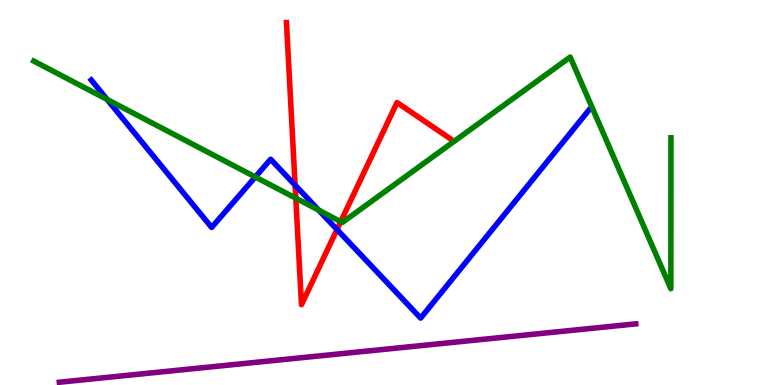[{'lines': ['blue', 'red'], 'intersections': [{'x': 3.81, 'y': 5.19}, {'x': 4.35, 'y': 4.04}]}, {'lines': ['green', 'red'], 'intersections': [{'x': 3.82, 'y': 4.85}, {'x': 4.4, 'y': 4.24}]}, {'lines': ['purple', 'red'], 'intersections': []}, {'lines': ['blue', 'green'], 'intersections': [{'x': 1.38, 'y': 7.42}, {'x': 3.29, 'y': 5.4}, {'x': 4.11, 'y': 4.54}]}, {'lines': ['blue', 'purple'], 'intersections': []}, {'lines': ['green', 'purple'], 'intersections': []}]